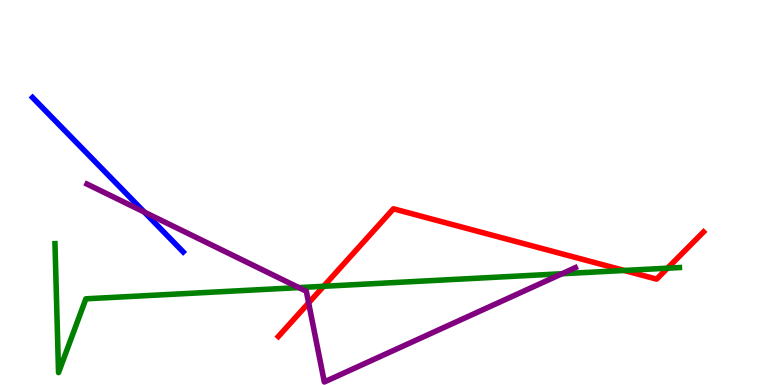[{'lines': ['blue', 'red'], 'intersections': []}, {'lines': ['green', 'red'], 'intersections': [{'x': 4.18, 'y': 2.56}, {'x': 8.05, 'y': 2.97}, {'x': 8.61, 'y': 3.03}]}, {'lines': ['purple', 'red'], 'intersections': [{'x': 3.98, 'y': 2.13}]}, {'lines': ['blue', 'green'], 'intersections': []}, {'lines': ['blue', 'purple'], 'intersections': [{'x': 1.86, 'y': 4.49}]}, {'lines': ['green', 'purple'], 'intersections': [{'x': 3.86, 'y': 2.53}, {'x': 7.25, 'y': 2.89}]}]